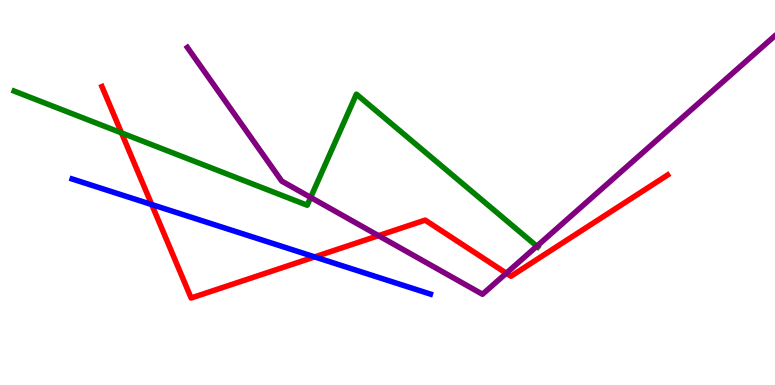[{'lines': ['blue', 'red'], 'intersections': [{'x': 1.96, 'y': 4.69}, {'x': 4.06, 'y': 3.33}]}, {'lines': ['green', 'red'], 'intersections': [{'x': 1.57, 'y': 6.55}]}, {'lines': ['purple', 'red'], 'intersections': [{'x': 4.88, 'y': 3.88}, {'x': 6.53, 'y': 2.9}]}, {'lines': ['blue', 'green'], 'intersections': []}, {'lines': ['blue', 'purple'], 'intersections': []}, {'lines': ['green', 'purple'], 'intersections': [{'x': 4.01, 'y': 4.87}, {'x': 6.93, 'y': 3.6}]}]